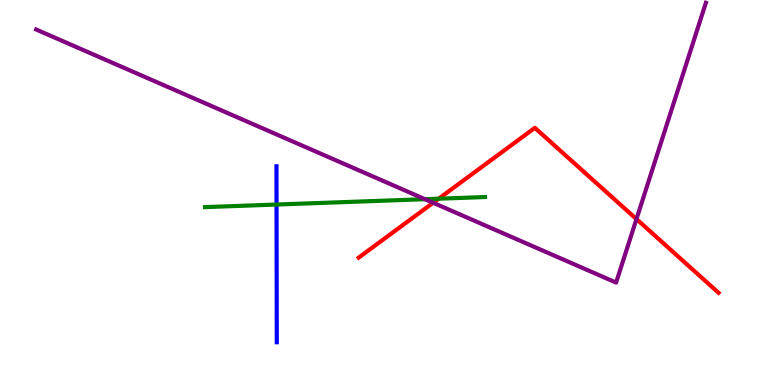[{'lines': ['blue', 'red'], 'intersections': []}, {'lines': ['green', 'red'], 'intersections': [{'x': 5.66, 'y': 4.84}]}, {'lines': ['purple', 'red'], 'intersections': [{'x': 5.59, 'y': 4.73}, {'x': 8.21, 'y': 4.31}]}, {'lines': ['blue', 'green'], 'intersections': [{'x': 3.57, 'y': 4.69}]}, {'lines': ['blue', 'purple'], 'intersections': []}, {'lines': ['green', 'purple'], 'intersections': [{'x': 5.48, 'y': 4.83}]}]